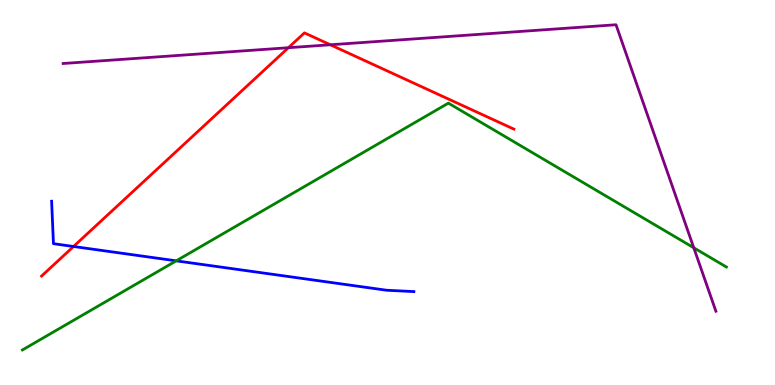[{'lines': ['blue', 'red'], 'intersections': [{'x': 0.949, 'y': 3.6}]}, {'lines': ['green', 'red'], 'intersections': []}, {'lines': ['purple', 'red'], 'intersections': [{'x': 3.72, 'y': 8.76}, {'x': 4.26, 'y': 8.84}]}, {'lines': ['blue', 'green'], 'intersections': [{'x': 2.27, 'y': 3.22}]}, {'lines': ['blue', 'purple'], 'intersections': []}, {'lines': ['green', 'purple'], 'intersections': [{'x': 8.95, 'y': 3.56}]}]